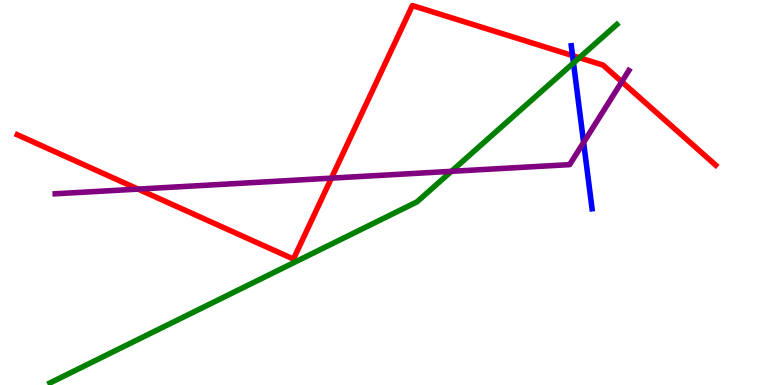[{'lines': ['blue', 'red'], 'intersections': [{'x': 7.39, 'y': 8.56}]}, {'lines': ['green', 'red'], 'intersections': [{'x': 7.48, 'y': 8.5}]}, {'lines': ['purple', 'red'], 'intersections': [{'x': 1.78, 'y': 5.09}, {'x': 4.28, 'y': 5.37}, {'x': 8.02, 'y': 7.88}]}, {'lines': ['blue', 'green'], 'intersections': [{'x': 7.4, 'y': 8.36}]}, {'lines': ['blue', 'purple'], 'intersections': [{'x': 7.53, 'y': 6.3}]}, {'lines': ['green', 'purple'], 'intersections': [{'x': 5.82, 'y': 5.55}]}]